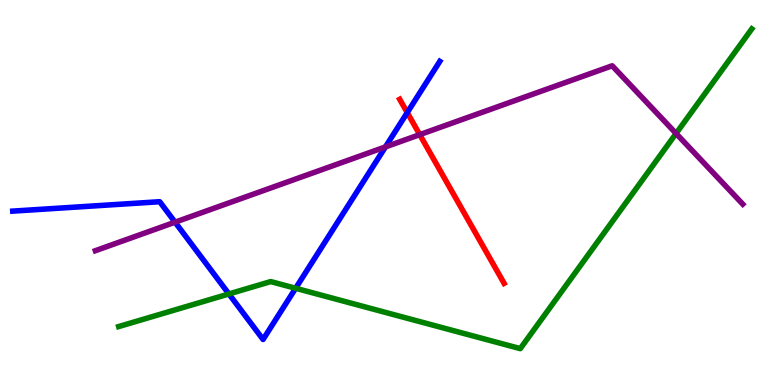[{'lines': ['blue', 'red'], 'intersections': [{'x': 5.25, 'y': 7.08}]}, {'lines': ['green', 'red'], 'intersections': []}, {'lines': ['purple', 'red'], 'intersections': [{'x': 5.42, 'y': 6.5}]}, {'lines': ['blue', 'green'], 'intersections': [{'x': 2.95, 'y': 2.36}, {'x': 3.81, 'y': 2.51}]}, {'lines': ['blue', 'purple'], 'intersections': [{'x': 2.26, 'y': 4.23}, {'x': 4.97, 'y': 6.18}]}, {'lines': ['green', 'purple'], 'intersections': [{'x': 8.72, 'y': 6.53}]}]